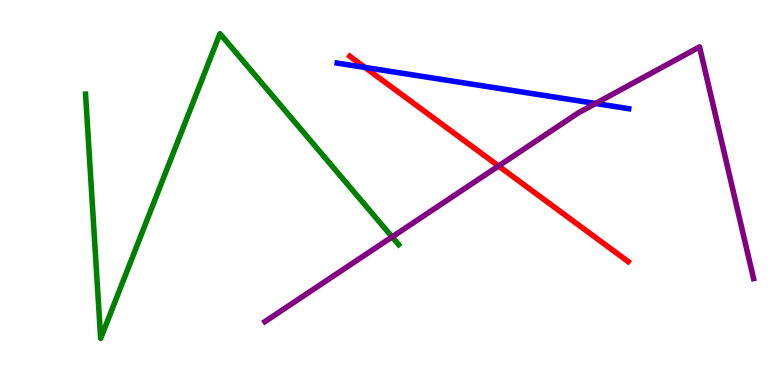[{'lines': ['blue', 'red'], 'intersections': [{'x': 4.71, 'y': 8.25}]}, {'lines': ['green', 'red'], 'intersections': []}, {'lines': ['purple', 'red'], 'intersections': [{'x': 6.43, 'y': 5.69}]}, {'lines': ['blue', 'green'], 'intersections': []}, {'lines': ['blue', 'purple'], 'intersections': [{'x': 7.68, 'y': 7.31}]}, {'lines': ['green', 'purple'], 'intersections': [{'x': 5.06, 'y': 3.85}]}]